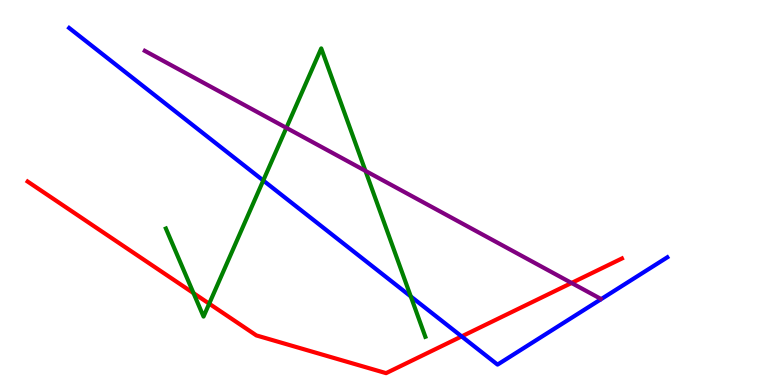[{'lines': ['blue', 'red'], 'intersections': [{'x': 5.96, 'y': 1.26}]}, {'lines': ['green', 'red'], 'intersections': [{'x': 2.5, 'y': 2.39}, {'x': 2.7, 'y': 2.11}]}, {'lines': ['purple', 'red'], 'intersections': [{'x': 7.37, 'y': 2.65}]}, {'lines': ['blue', 'green'], 'intersections': [{'x': 3.4, 'y': 5.31}, {'x': 5.3, 'y': 2.3}]}, {'lines': ['blue', 'purple'], 'intersections': []}, {'lines': ['green', 'purple'], 'intersections': [{'x': 3.7, 'y': 6.68}, {'x': 4.72, 'y': 5.56}]}]